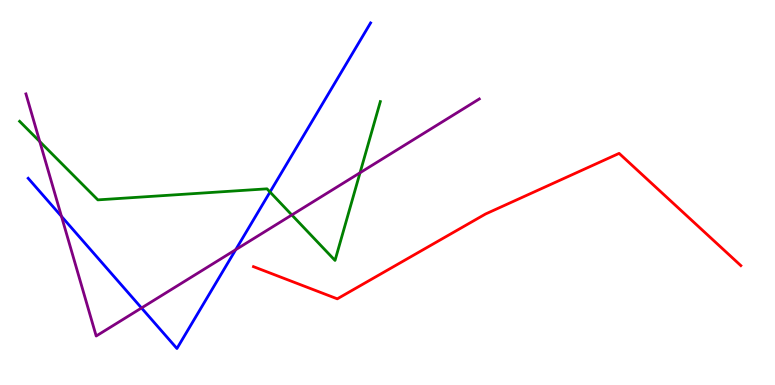[{'lines': ['blue', 'red'], 'intersections': []}, {'lines': ['green', 'red'], 'intersections': []}, {'lines': ['purple', 'red'], 'intersections': []}, {'lines': ['blue', 'green'], 'intersections': [{'x': 3.48, 'y': 5.01}]}, {'lines': ['blue', 'purple'], 'intersections': [{'x': 0.793, 'y': 4.38}, {'x': 1.83, 'y': 2.0}, {'x': 3.04, 'y': 3.51}]}, {'lines': ['green', 'purple'], 'intersections': [{'x': 0.513, 'y': 6.32}, {'x': 3.77, 'y': 4.42}, {'x': 4.65, 'y': 5.51}]}]